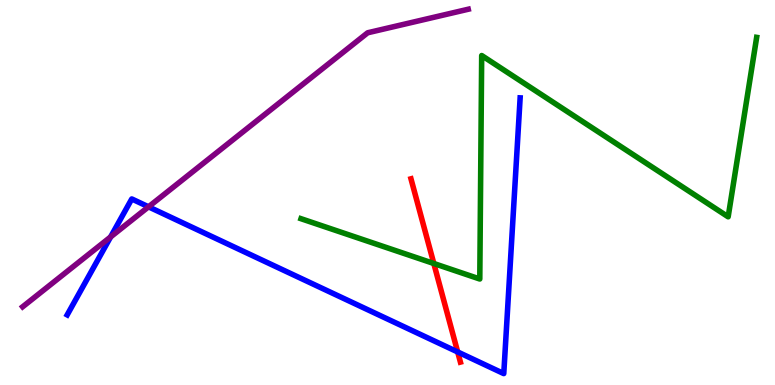[{'lines': ['blue', 'red'], 'intersections': [{'x': 5.91, 'y': 0.858}]}, {'lines': ['green', 'red'], 'intersections': [{'x': 5.6, 'y': 3.16}]}, {'lines': ['purple', 'red'], 'intersections': []}, {'lines': ['blue', 'green'], 'intersections': []}, {'lines': ['blue', 'purple'], 'intersections': [{'x': 1.43, 'y': 3.85}, {'x': 1.92, 'y': 4.63}]}, {'lines': ['green', 'purple'], 'intersections': []}]